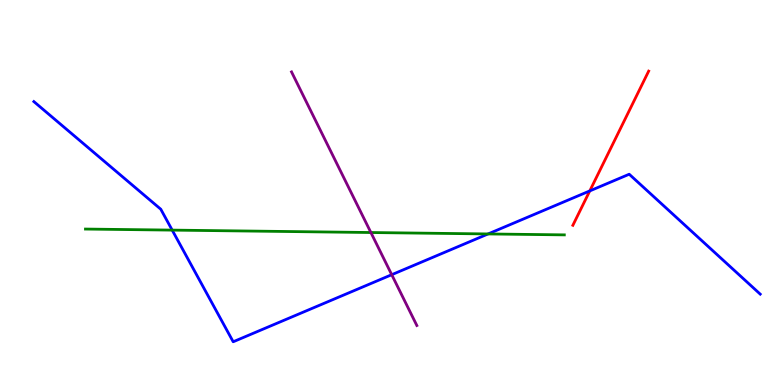[{'lines': ['blue', 'red'], 'intersections': [{'x': 7.61, 'y': 5.04}]}, {'lines': ['green', 'red'], 'intersections': []}, {'lines': ['purple', 'red'], 'intersections': []}, {'lines': ['blue', 'green'], 'intersections': [{'x': 2.22, 'y': 4.02}, {'x': 6.3, 'y': 3.92}]}, {'lines': ['blue', 'purple'], 'intersections': [{'x': 5.05, 'y': 2.86}]}, {'lines': ['green', 'purple'], 'intersections': [{'x': 4.79, 'y': 3.96}]}]